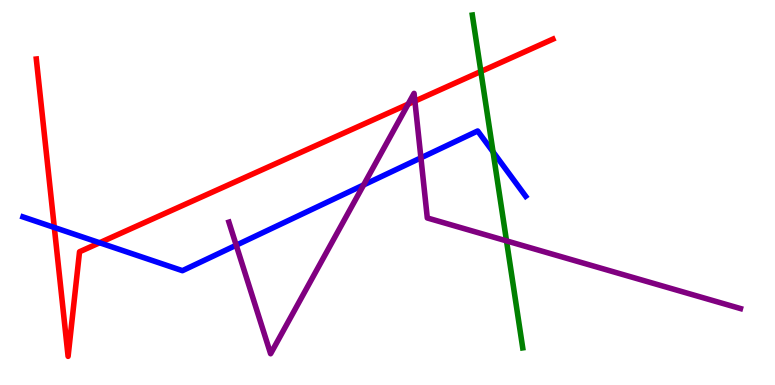[{'lines': ['blue', 'red'], 'intersections': [{'x': 0.701, 'y': 4.09}, {'x': 1.29, 'y': 3.69}]}, {'lines': ['green', 'red'], 'intersections': [{'x': 6.2, 'y': 8.14}]}, {'lines': ['purple', 'red'], 'intersections': [{'x': 5.27, 'y': 7.29}, {'x': 5.35, 'y': 7.37}]}, {'lines': ['blue', 'green'], 'intersections': [{'x': 6.36, 'y': 6.06}]}, {'lines': ['blue', 'purple'], 'intersections': [{'x': 3.05, 'y': 3.63}, {'x': 4.69, 'y': 5.2}, {'x': 5.43, 'y': 5.9}]}, {'lines': ['green', 'purple'], 'intersections': [{'x': 6.54, 'y': 3.74}]}]